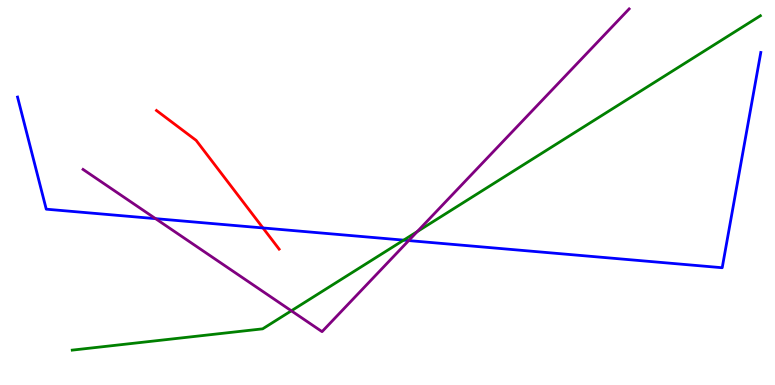[{'lines': ['blue', 'red'], 'intersections': [{'x': 3.39, 'y': 4.08}]}, {'lines': ['green', 'red'], 'intersections': []}, {'lines': ['purple', 'red'], 'intersections': []}, {'lines': ['blue', 'green'], 'intersections': [{'x': 5.21, 'y': 3.76}]}, {'lines': ['blue', 'purple'], 'intersections': [{'x': 2.01, 'y': 4.32}, {'x': 5.27, 'y': 3.75}]}, {'lines': ['green', 'purple'], 'intersections': [{'x': 3.76, 'y': 1.93}, {'x': 5.38, 'y': 3.98}]}]